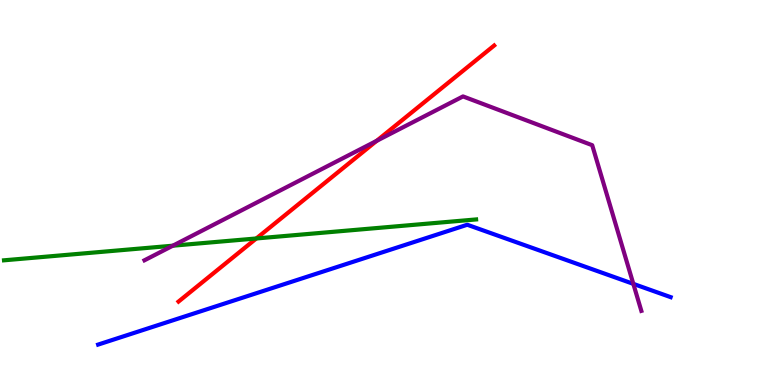[{'lines': ['blue', 'red'], 'intersections': []}, {'lines': ['green', 'red'], 'intersections': [{'x': 3.31, 'y': 3.81}]}, {'lines': ['purple', 'red'], 'intersections': [{'x': 4.86, 'y': 6.34}]}, {'lines': ['blue', 'green'], 'intersections': []}, {'lines': ['blue', 'purple'], 'intersections': [{'x': 8.17, 'y': 2.63}]}, {'lines': ['green', 'purple'], 'intersections': [{'x': 2.23, 'y': 3.62}]}]